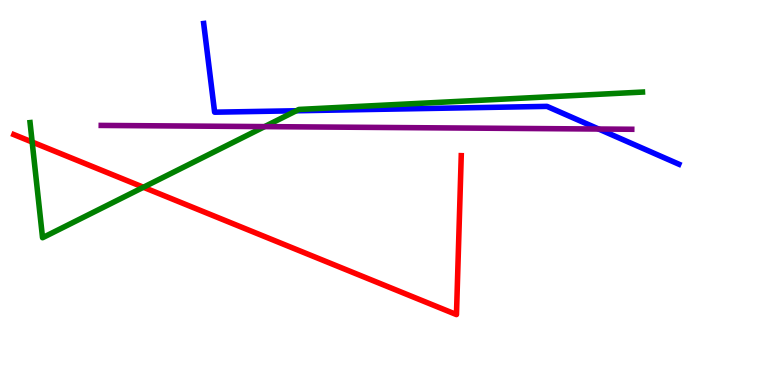[{'lines': ['blue', 'red'], 'intersections': []}, {'lines': ['green', 'red'], 'intersections': [{'x': 0.415, 'y': 6.31}, {'x': 1.85, 'y': 5.14}]}, {'lines': ['purple', 'red'], 'intersections': []}, {'lines': ['blue', 'green'], 'intersections': [{'x': 3.82, 'y': 7.12}]}, {'lines': ['blue', 'purple'], 'intersections': [{'x': 7.72, 'y': 6.65}]}, {'lines': ['green', 'purple'], 'intersections': [{'x': 3.41, 'y': 6.71}]}]